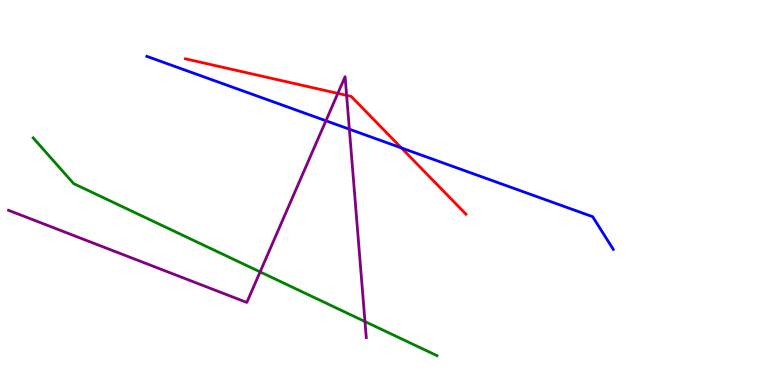[{'lines': ['blue', 'red'], 'intersections': [{'x': 5.18, 'y': 6.16}]}, {'lines': ['green', 'red'], 'intersections': []}, {'lines': ['purple', 'red'], 'intersections': [{'x': 4.36, 'y': 7.57}, {'x': 4.47, 'y': 7.52}]}, {'lines': ['blue', 'green'], 'intersections': []}, {'lines': ['blue', 'purple'], 'intersections': [{'x': 4.21, 'y': 6.86}, {'x': 4.51, 'y': 6.64}]}, {'lines': ['green', 'purple'], 'intersections': [{'x': 3.36, 'y': 2.94}, {'x': 4.71, 'y': 1.65}]}]